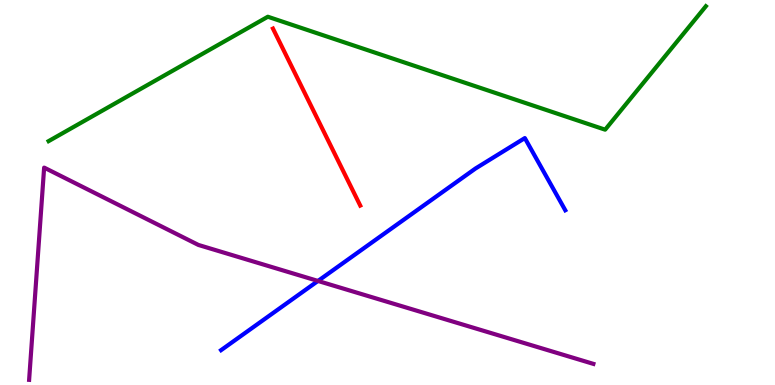[{'lines': ['blue', 'red'], 'intersections': []}, {'lines': ['green', 'red'], 'intersections': []}, {'lines': ['purple', 'red'], 'intersections': []}, {'lines': ['blue', 'green'], 'intersections': []}, {'lines': ['blue', 'purple'], 'intersections': [{'x': 4.1, 'y': 2.7}]}, {'lines': ['green', 'purple'], 'intersections': []}]